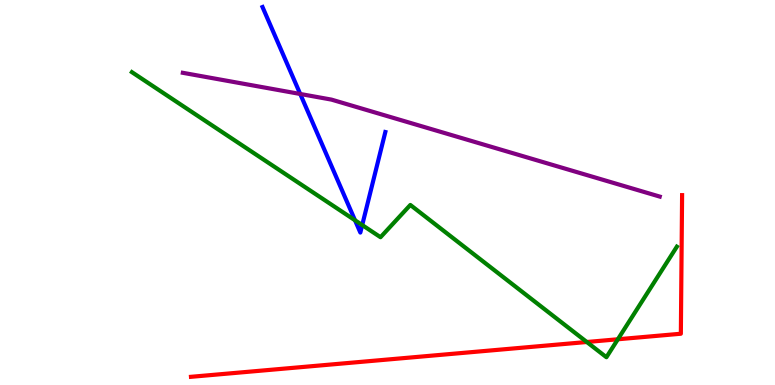[{'lines': ['blue', 'red'], 'intersections': []}, {'lines': ['green', 'red'], 'intersections': [{'x': 7.57, 'y': 1.12}, {'x': 7.97, 'y': 1.19}]}, {'lines': ['purple', 'red'], 'intersections': []}, {'lines': ['blue', 'green'], 'intersections': [{'x': 4.58, 'y': 4.28}, {'x': 4.67, 'y': 4.15}]}, {'lines': ['blue', 'purple'], 'intersections': [{'x': 3.87, 'y': 7.56}]}, {'lines': ['green', 'purple'], 'intersections': []}]